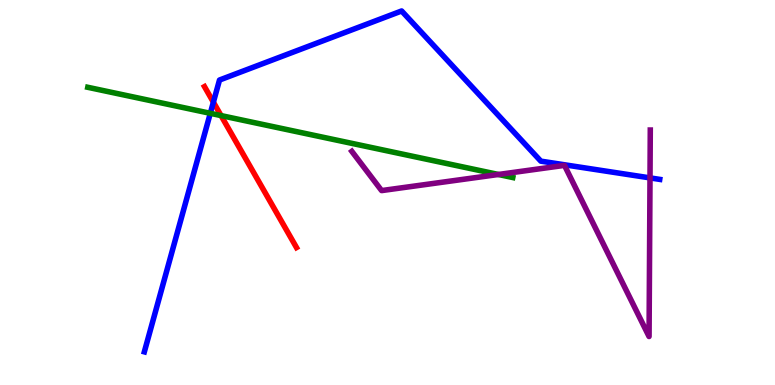[{'lines': ['blue', 'red'], 'intersections': [{'x': 2.75, 'y': 7.35}]}, {'lines': ['green', 'red'], 'intersections': [{'x': 2.85, 'y': 7.0}]}, {'lines': ['purple', 'red'], 'intersections': []}, {'lines': ['blue', 'green'], 'intersections': [{'x': 2.71, 'y': 7.06}]}, {'lines': ['blue', 'purple'], 'intersections': [{'x': 8.39, 'y': 5.38}]}, {'lines': ['green', 'purple'], 'intersections': [{'x': 6.43, 'y': 5.47}]}]